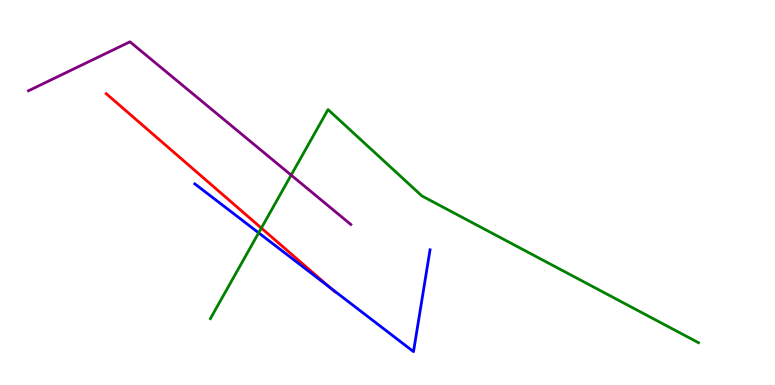[{'lines': ['blue', 'red'], 'intersections': [{'x': 4.26, 'y': 2.52}]}, {'lines': ['green', 'red'], 'intersections': [{'x': 3.37, 'y': 4.08}]}, {'lines': ['purple', 'red'], 'intersections': []}, {'lines': ['blue', 'green'], 'intersections': [{'x': 3.34, 'y': 3.95}]}, {'lines': ['blue', 'purple'], 'intersections': []}, {'lines': ['green', 'purple'], 'intersections': [{'x': 3.76, 'y': 5.45}]}]